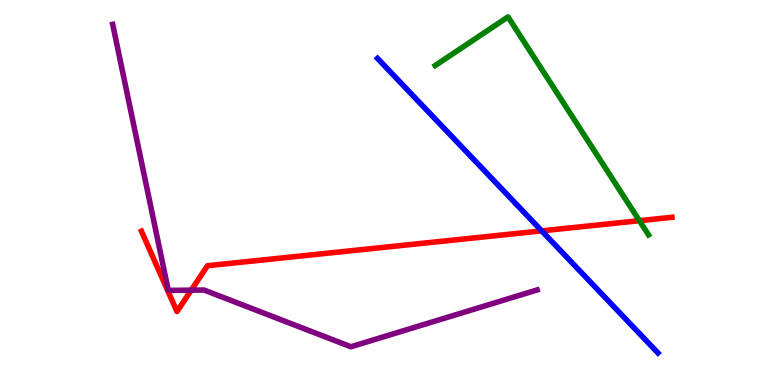[{'lines': ['blue', 'red'], 'intersections': [{'x': 6.99, 'y': 4.0}]}, {'lines': ['green', 'red'], 'intersections': [{'x': 8.25, 'y': 4.27}]}, {'lines': ['purple', 'red'], 'intersections': [{'x': 2.47, 'y': 2.46}]}, {'lines': ['blue', 'green'], 'intersections': []}, {'lines': ['blue', 'purple'], 'intersections': []}, {'lines': ['green', 'purple'], 'intersections': []}]